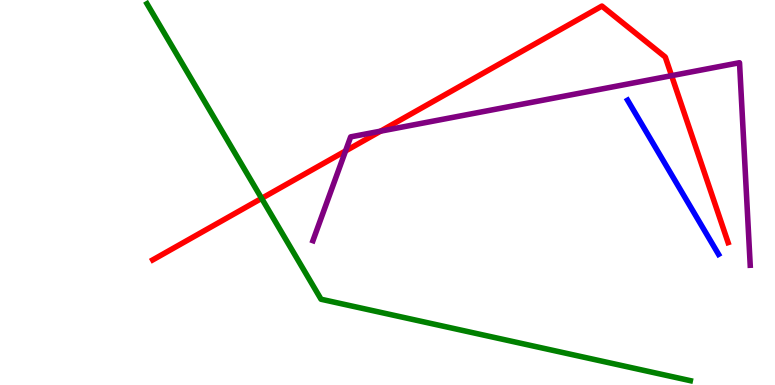[{'lines': ['blue', 'red'], 'intersections': []}, {'lines': ['green', 'red'], 'intersections': [{'x': 3.38, 'y': 4.85}]}, {'lines': ['purple', 'red'], 'intersections': [{'x': 4.46, 'y': 6.08}, {'x': 4.91, 'y': 6.59}, {'x': 8.67, 'y': 8.03}]}, {'lines': ['blue', 'green'], 'intersections': []}, {'lines': ['blue', 'purple'], 'intersections': []}, {'lines': ['green', 'purple'], 'intersections': []}]